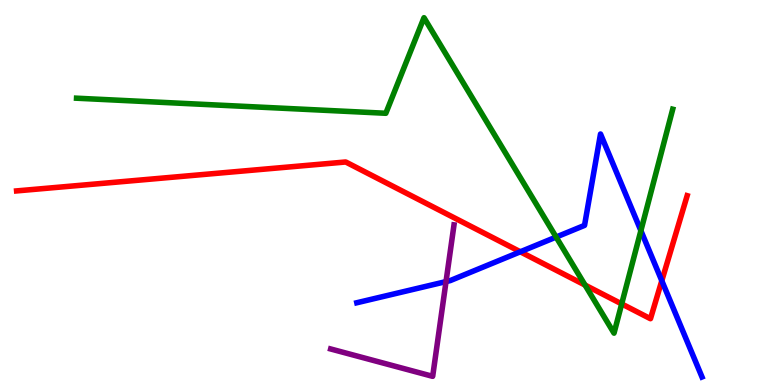[{'lines': ['blue', 'red'], 'intersections': [{'x': 6.71, 'y': 3.46}, {'x': 8.54, 'y': 2.71}]}, {'lines': ['green', 'red'], 'intersections': [{'x': 7.55, 'y': 2.6}, {'x': 8.02, 'y': 2.11}]}, {'lines': ['purple', 'red'], 'intersections': []}, {'lines': ['blue', 'green'], 'intersections': [{'x': 7.18, 'y': 3.84}, {'x': 8.27, 'y': 4.01}]}, {'lines': ['blue', 'purple'], 'intersections': [{'x': 5.76, 'y': 2.69}]}, {'lines': ['green', 'purple'], 'intersections': []}]